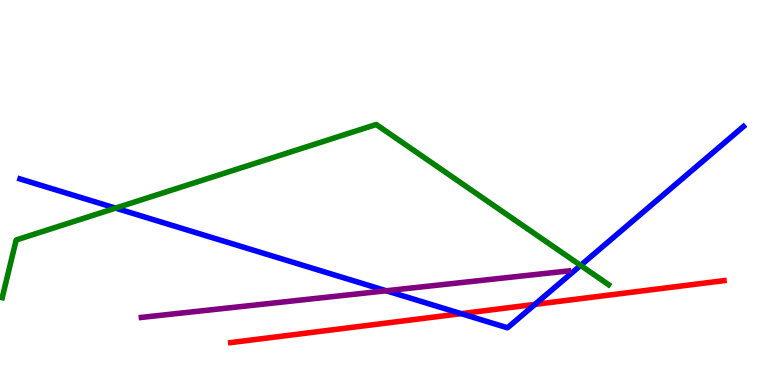[{'lines': ['blue', 'red'], 'intersections': [{'x': 5.95, 'y': 1.85}, {'x': 6.9, 'y': 2.09}]}, {'lines': ['green', 'red'], 'intersections': []}, {'lines': ['purple', 'red'], 'intersections': []}, {'lines': ['blue', 'green'], 'intersections': [{'x': 1.49, 'y': 4.59}, {'x': 7.49, 'y': 3.11}]}, {'lines': ['blue', 'purple'], 'intersections': [{'x': 4.98, 'y': 2.45}]}, {'lines': ['green', 'purple'], 'intersections': []}]